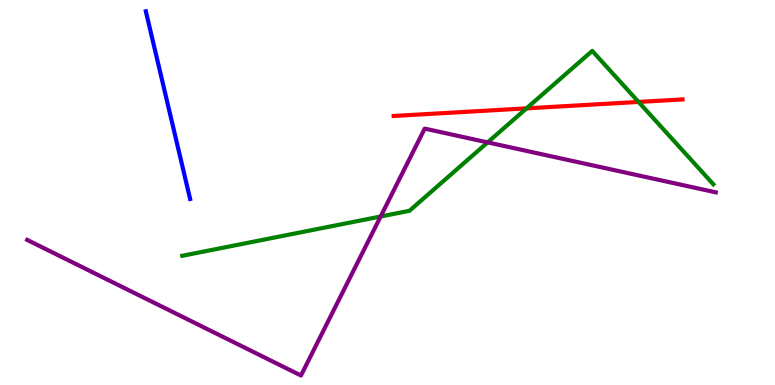[{'lines': ['blue', 'red'], 'intersections': []}, {'lines': ['green', 'red'], 'intersections': [{'x': 6.79, 'y': 7.19}, {'x': 8.24, 'y': 7.35}]}, {'lines': ['purple', 'red'], 'intersections': []}, {'lines': ['blue', 'green'], 'intersections': []}, {'lines': ['blue', 'purple'], 'intersections': []}, {'lines': ['green', 'purple'], 'intersections': [{'x': 4.91, 'y': 4.38}, {'x': 6.29, 'y': 6.3}]}]